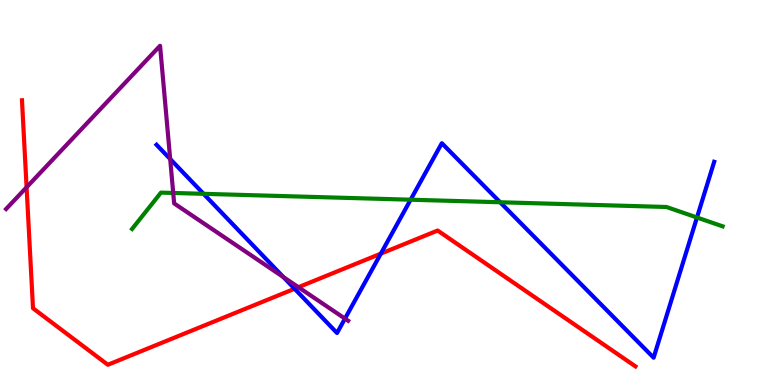[{'lines': ['blue', 'red'], 'intersections': [{'x': 3.8, 'y': 2.5}, {'x': 4.91, 'y': 3.41}]}, {'lines': ['green', 'red'], 'intersections': []}, {'lines': ['purple', 'red'], 'intersections': [{'x': 0.343, 'y': 5.14}, {'x': 3.85, 'y': 2.54}]}, {'lines': ['blue', 'green'], 'intersections': [{'x': 2.63, 'y': 4.97}, {'x': 5.3, 'y': 4.81}, {'x': 6.45, 'y': 4.75}, {'x': 8.99, 'y': 4.35}]}, {'lines': ['blue', 'purple'], 'intersections': [{'x': 2.2, 'y': 5.87}, {'x': 3.66, 'y': 2.8}, {'x': 4.45, 'y': 1.72}]}, {'lines': ['green', 'purple'], 'intersections': [{'x': 2.24, 'y': 4.99}]}]